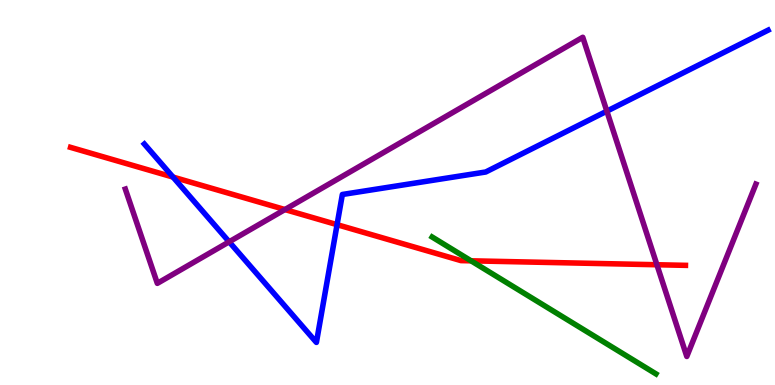[{'lines': ['blue', 'red'], 'intersections': [{'x': 2.23, 'y': 5.4}, {'x': 4.35, 'y': 4.16}]}, {'lines': ['green', 'red'], 'intersections': [{'x': 6.08, 'y': 3.23}]}, {'lines': ['purple', 'red'], 'intersections': [{'x': 3.68, 'y': 4.56}, {'x': 8.48, 'y': 3.12}]}, {'lines': ['blue', 'green'], 'intersections': []}, {'lines': ['blue', 'purple'], 'intersections': [{'x': 2.96, 'y': 3.72}, {'x': 7.83, 'y': 7.11}]}, {'lines': ['green', 'purple'], 'intersections': []}]